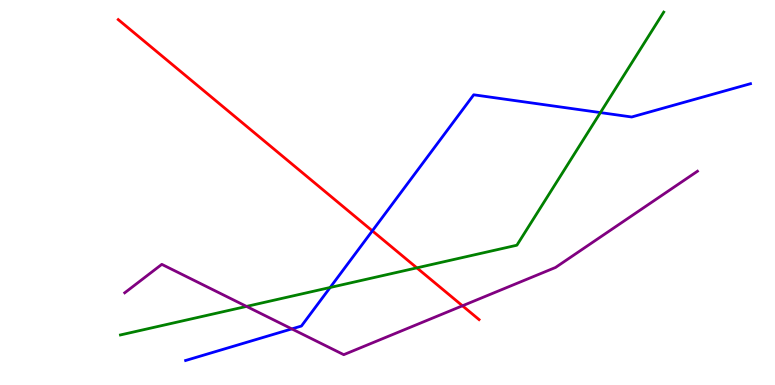[{'lines': ['blue', 'red'], 'intersections': [{'x': 4.8, 'y': 4.0}]}, {'lines': ['green', 'red'], 'intersections': [{'x': 5.38, 'y': 3.04}]}, {'lines': ['purple', 'red'], 'intersections': [{'x': 5.97, 'y': 2.06}]}, {'lines': ['blue', 'green'], 'intersections': [{'x': 4.26, 'y': 2.53}, {'x': 7.75, 'y': 7.08}]}, {'lines': ['blue', 'purple'], 'intersections': [{'x': 3.77, 'y': 1.46}]}, {'lines': ['green', 'purple'], 'intersections': [{'x': 3.18, 'y': 2.04}]}]